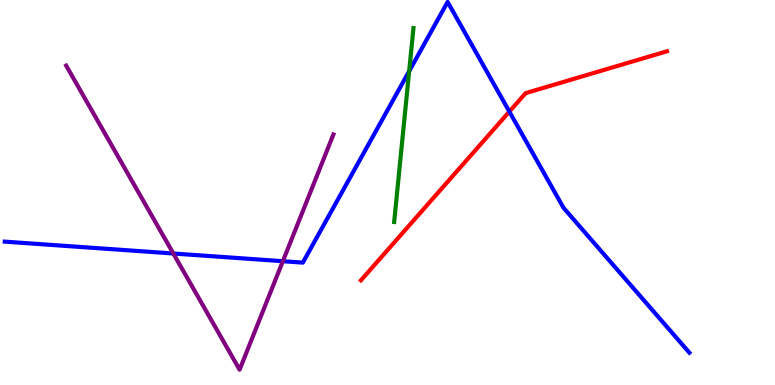[{'lines': ['blue', 'red'], 'intersections': [{'x': 6.57, 'y': 7.1}]}, {'lines': ['green', 'red'], 'intersections': []}, {'lines': ['purple', 'red'], 'intersections': []}, {'lines': ['blue', 'green'], 'intersections': [{'x': 5.28, 'y': 8.15}]}, {'lines': ['blue', 'purple'], 'intersections': [{'x': 2.24, 'y': 3.42}, {'x': 3.65, 'y': 3.22}]}, {'lines': ['green', 'purple'], 'intersections': []}]